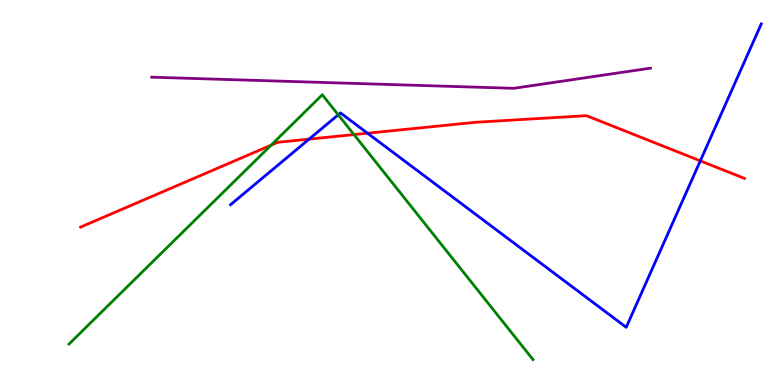[{'lines': ['blue', 'red'], 'intersections': [{'x': 3.99, 'y': 6.39}, {'x': 4.74, 'y': 6.54}, {'x': 9.04, 'y': 5.82}]}, {'lines': ['green', 'red'], 'intersections': [{'x': 3.5, 'y': 6.23}, {'x': 4.57, 'y': 6.5}]}, {'lines': ['purple', 'red'], 'intersections': []}, {'lines': ['blue', 'green'], 'intersections': [{'x': 4.36, 'y': 7.02}]}, {'lines': ['blue', 'purple'], 'intersections': []}, {'lines': ['green', 'purple'], 'intersections': []}]